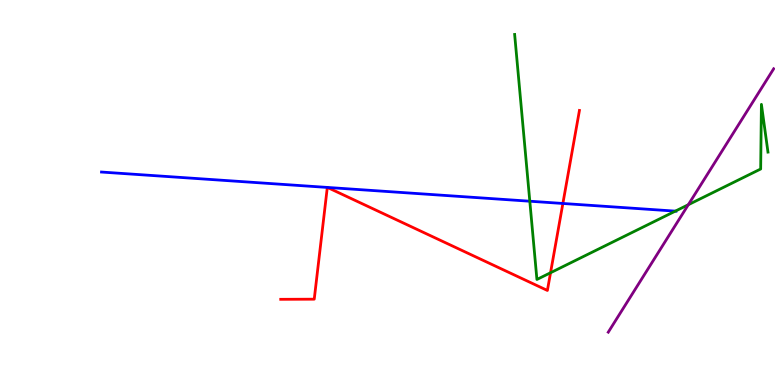[{'lines': ['blue', 'red'], 'intersections': [{'x': 4.22, 'y': 5.13}, {'x': 4.22, 'y': 5.13}, {'x': 7.26, 'y': 4.72}]}, {'lines': ['green', 'red'], 'intersections': [{'x': 7.1, 'y': 2.92}]}, {'lines': ['purple', 'red'], 'intersections': []}, {'lines': ['blue', 'green'], 'intersections': [{'x': 6.84, 'y': 4.77}, {'x': 8.71, 'y': 4.52}]}, {'lines': ['blue', 'purple'], 'intersections': []}, {'lines': ['green', 'purple'], 'intersections': [{'x': 8.88, 'y': 4.68}]}]